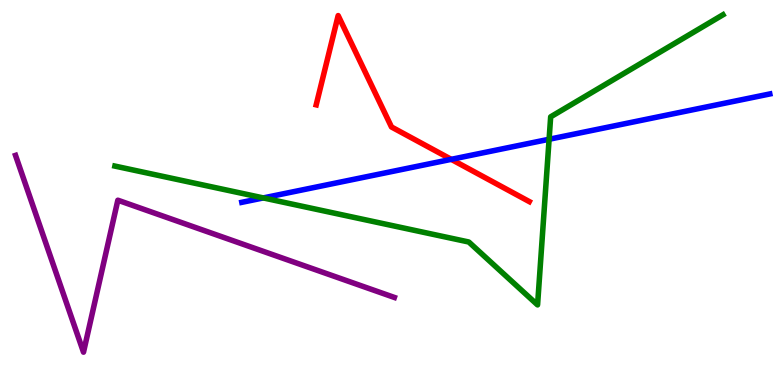[{'lines': ['blue', 'red'], 'intersections': [{'x': 5.82, 'y': 5.86}]}, {'lines': ['green', 'red'], 'intersections': []}, {'lines': ['purple', 'red'], 'intersections': []}, {'lines': ['blue', 'green'], 'intersections': [{'x': 3.4, 'y': 4.86}, {'x': 7.09, 'y': 6.38}]}, {'lines': ['blue', 'purple'], 'intersections': []}, {'lines': ['green', 'purple'], 'intersections': []}]